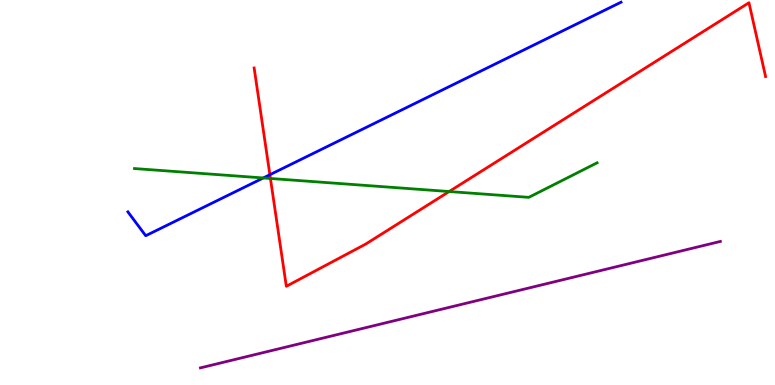[{'lines': ['blue', 'red'], 'intersections': [{'x': 3.48, 'y': 5.46}]}, {'lines': ['green', 'red'], 'intersections': [{'x': 3.49, 'y': 5.36}, {'x': 5.8, 'y': 5.03}]}, {'lines': ['purple', 'red'], 'intersections': []}, {'lines': ['blue', 'green'], 'intersections': [{'x': 3.4, 'y': 5.38}]}, {'lines': ['blue', 'purple'], 'intersections': []}, {'lines': ['green', 'purple'], 'intersections': []}]